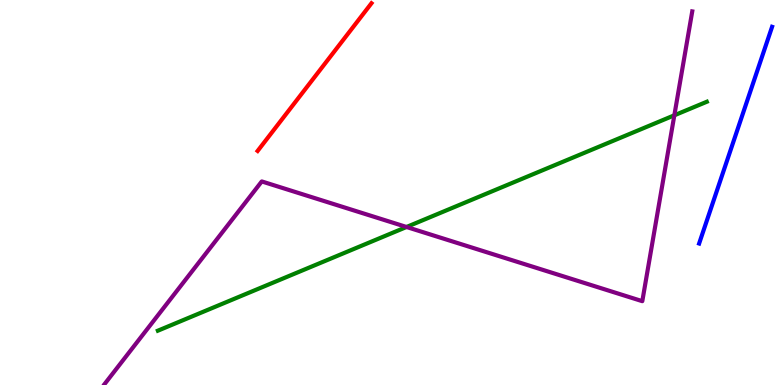[{'lines': ['blue', 'red'], 'intersections': []}, {'lines': ['green', 'red'], 'intersections': []}, {'lines': ['purple', 'red'], 'intersections': []}, {'lines': ['blue', 'green'], 'intersections': []}, {'lines': ['blue', 'purple'], 'intersections': []}, {'lines': ['green', 'purple'], 'intersections': [{'x': 5.25, 'y': 4.1}, {'x': 8.7, 'y': 7.01}]}]